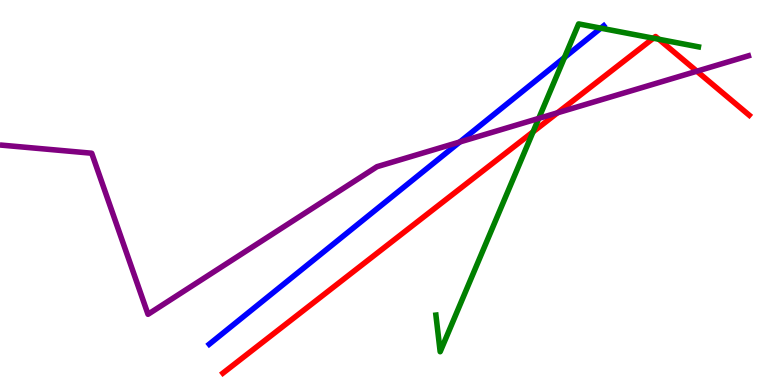[{'lines': ['blue', 'red'], 'intersections': []}, {'lines': ['green', 'red'], 'intersections': [{'x': 6.88, 'y': 6.58}, {'x': 8.43, 'y': 9.01}, {'x': 8.5, 'y': 8.98}]}, {'lines': ['purple', 'red'], 'intersections': [{'x': 7.19, 'y': 7.07}, {'x': 8.99, 'y': 8.15}]}, {'lines': ['blue', 'green'], 'intersections': [{'x': 7.28, 'y': 8.51}, {'x': 7.75, 'y': 9.27}]}, {'lines': ['blue', 'purple'], 'intersections': [{'x': 5.93, 'y': 6.31}]}, {'lines': ['green', 'purple'], 'intersections': [{'x': 6.95, 'y': 6.92}]}]